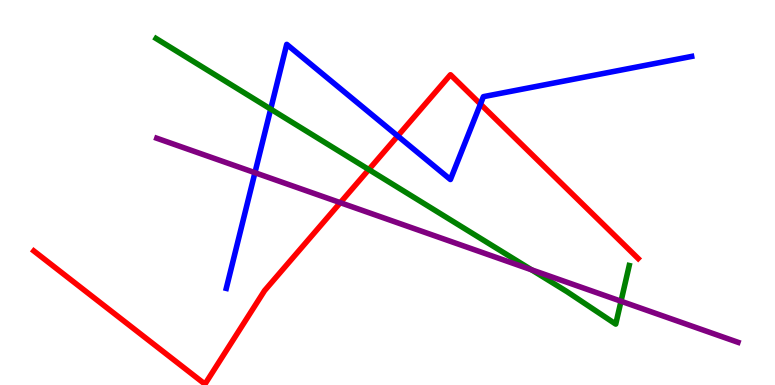[{'lines': ['blue', 'red'], 'intersections': [{'x': 5.13, 'y': 6.47}, {'x': 6.2, 'y': 7.3}]}, {'lines': ['green', 'red'], 'intersections': [{'x': 4.76, 'y': 5.6}]}, {'lines': ['purple', 'red'], 'intersections': [{'x': 4.39, 'y': 4.74}]}, {'lines': ['blue', 'green'], 'intersections': [{'x': 3.49, 'y': 7.17}]}, {'lines': ['blue', 'purple'], 'intersections': [{'x': 3.29, 'y': 5.51}]}, {'lines': ['green', 'purple'], 'intersections': [{'x': 6.86, 'y': 2.99}, {'x': 8.01, 'y': 2.18}]}]